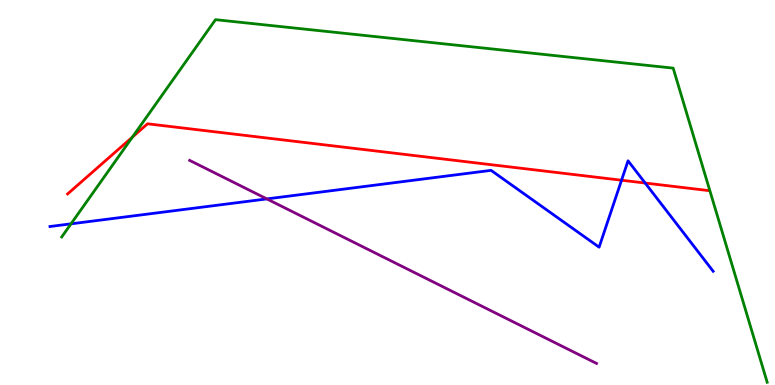[{'lines': ['blue', 'red'], 'intersections': [{'x': 8.02, 'y': 5.32}, {'x': 8.32, 'y': 5.25}]}, {'lines': ['green', 'red'], 'intersections': [{'x': 1.71, 'y': 6.44}]}, {'lines': ['purple', 'red'], 'intersections': []}, {'lines': ['blue', 'green'], 'intersections': [{'x': 0.916, 'y': 4.19}]}, {'lines': ['blue', 'purple'], 'intersections': [{'x': 3.44, 'y': 4.83}]}, {'lines': ['green', 'purple'], 'intersections': []}]